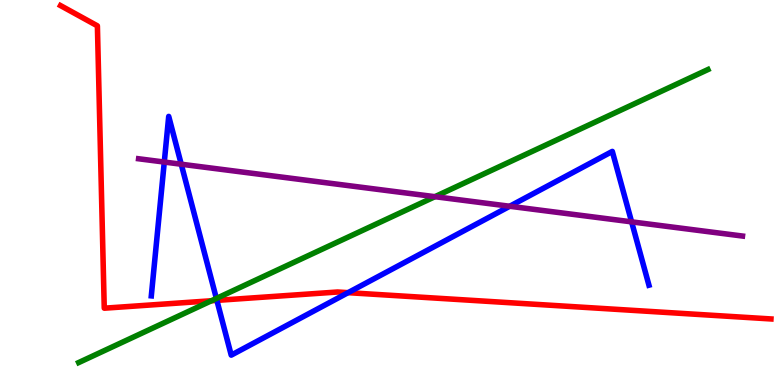[{'lines': ['blue', 'red'], 'intersections': [{'x': 2.8, 'y': 2.2}, {'x': 4.49, 'y': 2.4}]}, {'lines': ['green', 'red'], 'intersections': [{'x': 2.73, 'y': 2.19}]}, {'lines': ['purple', 'red'], 'intersections': []}, {'lines': ['blue', 'green'], 'intersections': [{'x': 2.79, 'y': 2.25}]}, {'lines': ['blue', 'purple'], 'intersections': [{'x': 2.12, 'y': 5.79}, {'x': 2.34, 'y': 5.73}, {'x': 6.58, 'y': 4.64}, {'x': 8.15, 'y': 4.24}]}, {'lines': ['green', 'purple'], 'intersections': [{'x': 5.61, 'y': 4.89}]}]